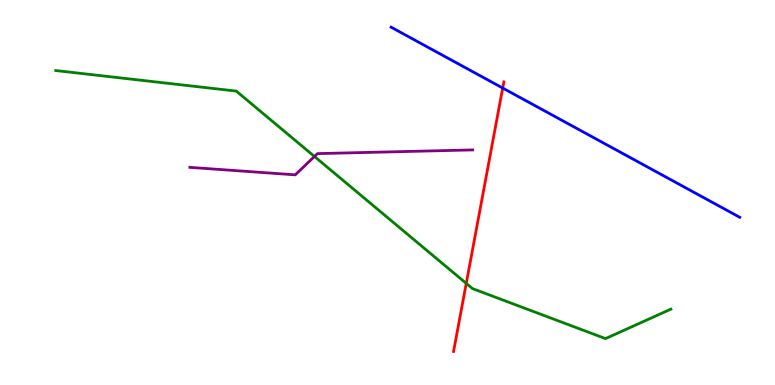[{'lines': ['blue', 'red'], 'intersections': [{'x': 6.49, 'y': 7.71}]}, {'lines': ['green', 'red'], 'intersections': [{'x': 6.02, 'y': 2.64}]}, {'lines': ['purple', 'red'], 'intersections': []}, {'lines': ['blue', 'green'], 'intersections': []}, {'lines': ['blue', 'purple'], 'intersections': []}, {'lines': ['green', 'purple'], 'intersections': [{'x': 4.06, 'y': 5.94}]}]